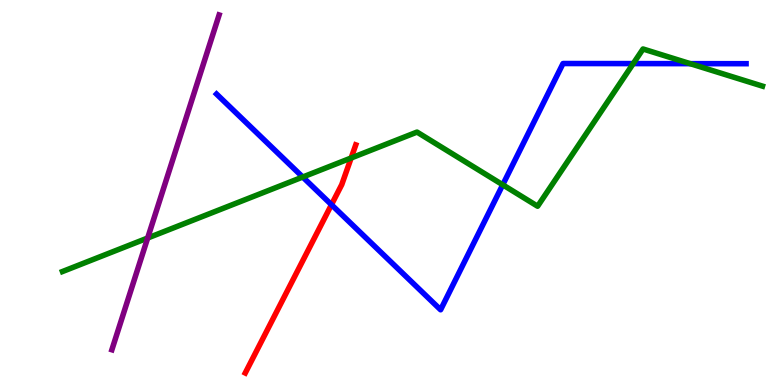[{'lines': ['blue', 'red'], 'intersections': [{'x': 4.28, 'y': 4.68}]}, {'lines': ['green', 'red'], 'intersections': [{'x': 4.53, 'y': 5.9}]}, {'lines': ['purple', 'red'], 'intersections': []}, {'lines': ['blue', 'green'], 'intersections': [{'x': 3.91, 'y': 5.4}, {'x': 6.49, 'y': 5.2}, {'x': 8.17, 'y': 8.35}, {'x': 8.91, 'y': 8.35}]}, {'lines': ['blue', 'purple'], 'intersections': []}, {'lines': ['green', 'purple'], 'intersections': [{'x': 1.91, 'y': 3.82}]}]